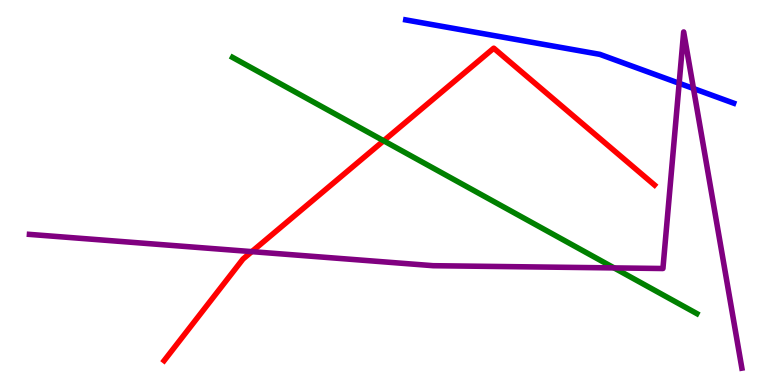[{'lines': ['blue', 'red'], 'intersections': []}, {'lines': ['green', 'red'], 'intersections': [{'x': 4.95, 'y': 6.34}]}, {'lines': ['purple', 'red'], 'intersections': [{'x': 3.25, 'y': 3.46}]}, {'lines': ['blue', 'green'], 'intersections': []}, {'lines': ['blue', 'purple'], 'intersections': [{'x': 8.76, 'y': 7.84}, {'x': 8.95, 'y': 7.7}]}, {'lines': ['green', 'purple'], 'intersections': [{'x': 7.92, 'y': 3.04}]}]